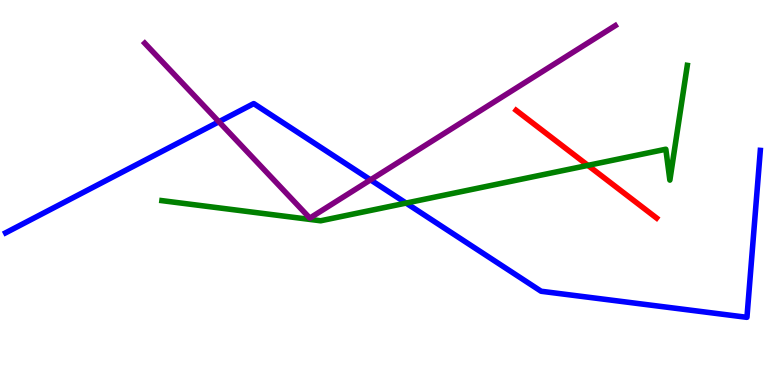[{'lines': ['blue', 'red'], 'intersections': []}, {'lines': ['green', 'red'], 'intersections': [{'x': 7.59, 'y': 5.7}]}, {'lines': ['purple', 'red'], 'intersections': []}, {'lines': ['blue', 'green'], 'intersections': [{'x': 5.24, 'y': 4.73}]}, {'lines': ['blue', 'purple'], 'intersections': [{'x': 2.82, 'y': 6.84}, {'x': 4.78, 'y': 5.33}]}, {'lines': ['green', 'purple'], 'intersections': []}]